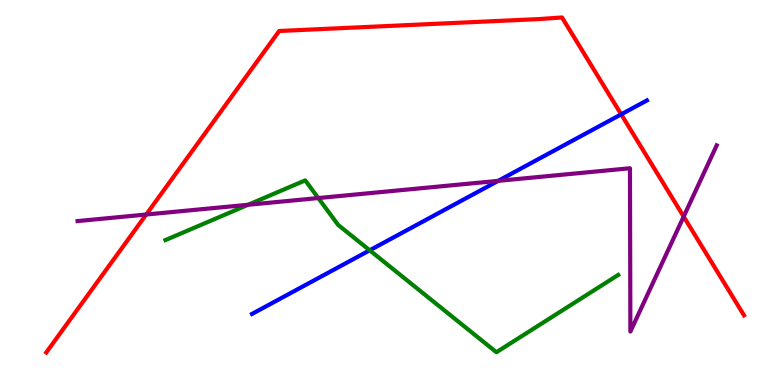[{'lines': ['blue', 'red'], 'intersections': [{'x': 8.02, 'y': 7.03}]}, {'lines': ['green', 'red'], 'intersections': []}, {'lines': ['purple', 'red'], 'intersections': [{'x': 1.89, 'y': 4.43}, {'x': 8.82, 'y': 4.37}]}, {'lines': ['blue', 'green'], 'intersections': [{'x': 4.77, 'y': 3.5}]}, {'lines': ['blue', 'purple'], 'intersections': [{'x': 6.43, 'y': 5.3}]}, {'lines': ['green', 'purple'], 'intersections': [{'x': 3.2, 'y': 4.68}, {'x': 4.11, 'y': 4.86}]}]